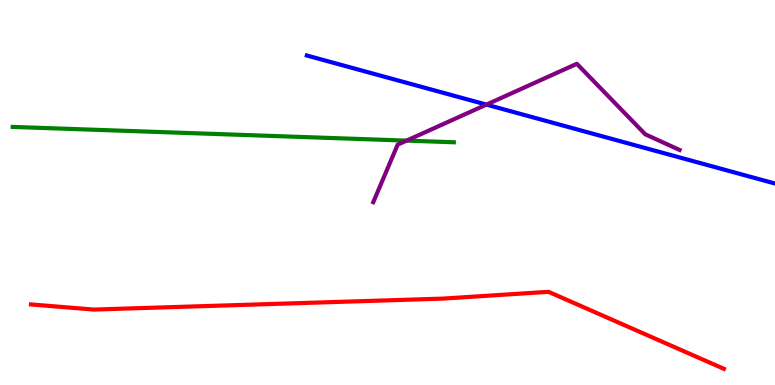[{'lines': ['blue', 'red'], 'intersections': []}, {'lines': ['green', 'red'], 'intersections': []}, {'lines': ['purple', 'red'], 'intersections': []}, {'lines': ['blue', 'green'], 'intersections': []}, {'lines': ['blue', 'purple'], 'intersections': [{'x': 6.28, 'y': 7.28}]}, {'lines': ['green', 'purple'], 'intersections': [{'x': 5.25, 'y': 6.35}]}]